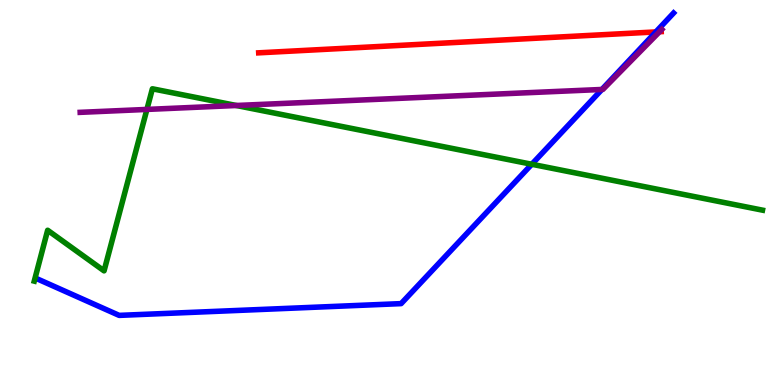[{'lines': ['blue', 'red'], 'intersections': [{'x': 8.46, 'y': 9.17}]}, {'lines': ['green', 'red'], 'intersections': []}, {'lines': ['purple', 'red'], 'intersections': [{'x': 8.51, 'y': 9.18}]}, {'lines': ['blue', 'green'], 'intersections': [{'x': 6.86, 'y': 5.73}]}, {'lines': ['blue', 'purple'], 'intersections': [{'x': 7.77, 'y': 7.68}]}, {'lines': ['green', 'purple'], 'intersections': [{'x': 1.9, 'y': 7.16}, {'x': 3.05, 'y': 7.26}]}]